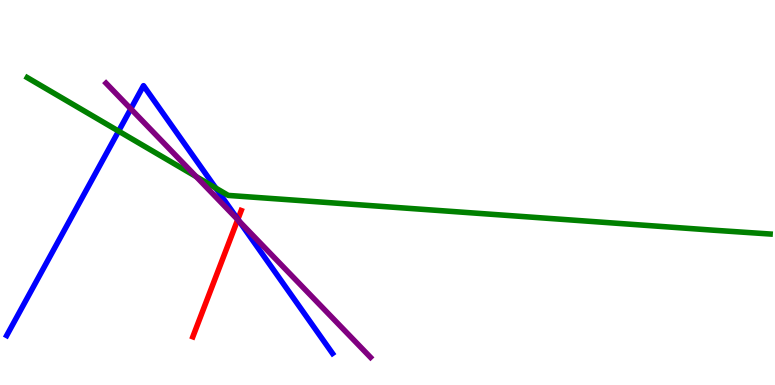[{'lines': ['blue', 'red'], 'intersections': [{'x': 3.07, 'y': 4.3}]}, {'lines': ['green', 'red'], 'intersections': []}, {'lines': ['purple', 'red'], 'intersections': [{'x': 3.07, 'y': 4.29}]}, {'lines': ['blue', 'green'], 'intersections': [{'x': 1.53, 'y': 6.59}, {'x': 2.78, 'y': 5.11}]}, {'lines': ['blue', 'purple'], 'intersections': [{'x': 1.69, 'y': 7.17}, {'x': 3.09, 'y': 4.26}]}, {'lines': ['green', 'purple'], 'intersections': [{'x': 2.53, 'y': 5.41}]}]